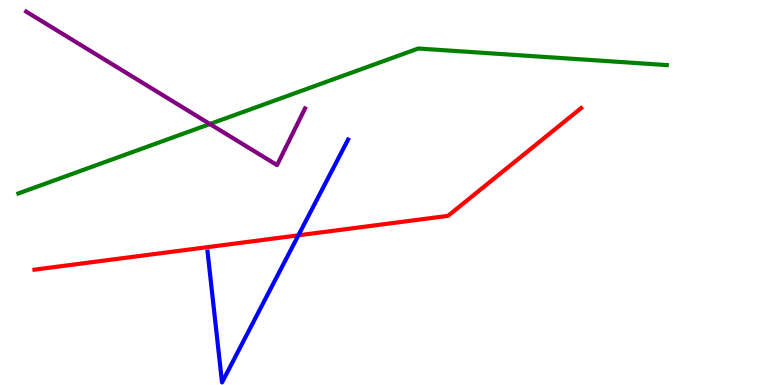[{'lines': ['blue', 'red'], 'intersections': [{'x': 3.85, 'y': 3.89}]}, {'lines': ['green', 'red'], 'intersections': []}, {'lines': ['purple', 'red'], 'intersections': []}, {'lines': ['blue', 'green'], 'intersections': []}, {'lines': ['blue', 'purple'], 'intersections': []}, {'lines': ['green', 'purple'], 'intersections': [{'x': 2.71, 'y': 6.78}]}]